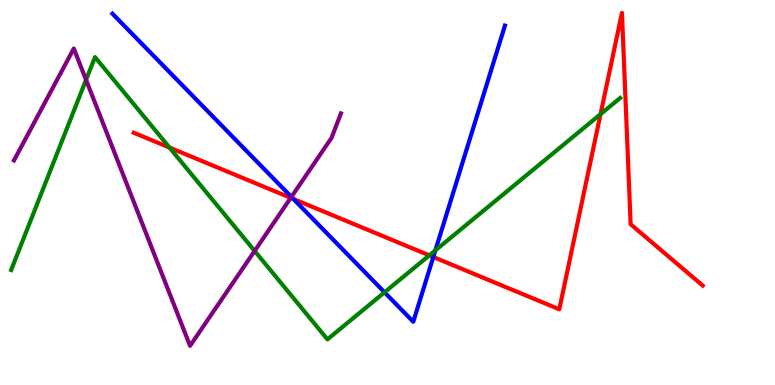[{'lines': ['blue', 'red'], 'intersections': [{'x': 3.79, 'y': 4.83}, {'x': 5.59, 'y': 3.32}]}, {'lines': ['green', 'red'], 'intersections': [{'x': 2.19, 'y': 6.17}, {'x': 5.54, 'y': 3.37}, {'x': 7.75, 'y': 7.03}]}, {'lines': ['purple', 'red'], 'intersections': [{'x': 3.75, 'y': 4.86}]}, {'lines': ['blue', 'green'], 'intersections': [{'x': 4.96, 'y': 2.41}, {'x': 5.62, 'y': 3.5}]}, {'lines': ['blue', 'purple'], 'intersections': [{'x': 3.76, 'y': 4.89}]}, {'lines': ['green', 'purple'], 'intersections': [{'x': 1.11, 'y': 7.93}, {'x': 3.29, 'y': 3.48}]}]